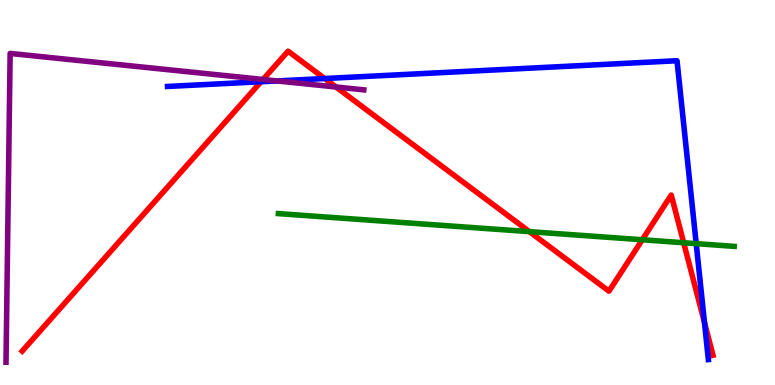[{'lines': ['blue', 'red'], 'intersections': [{'x': 3.37, 'y': 7.88}, {'x': 4.19, 'y': 7.96}, {'x': 9.09, 'y': 1.62}]}, {'lines': ['green', 'red'], 'intersections': [{'x': 6.83, 'y': 3.98}, {'x': 8.29, 'y': 3.77}, {'x': 8.82, 'y': 3.7}]}, {'lines': ['purple', 'red'], 'intersections': [{'x': 3.39, 'y': 7.94}, {'x': 4.34, 'y': 7.74}]}, {'lines': ['blue', 'green'], 'intersections': [{'x': 8.98, 'y': 3.67}]}, {'lines': ['blue', 'purple'], 'intersections': [{'x': 3.58, 'y': 7.9}]}, {'lines': ['green', 'purple'], 'intersections': []}]